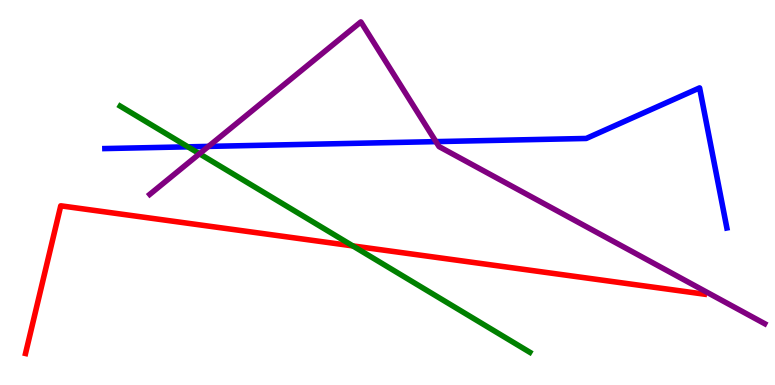[{'lines': ['blue', 'red'], 'intersections': []}, {'lines': ['green', 'red'], 'intersections': [{'x': 4.55, 'y': 3.61}]}, {'lines': ['purple', 'red'], 'intersections': []}, {'lines': ['blue', 'green'], 'intersections': [{'x': 2.43, 'y': 6.19}]}, {'lines': ['blue', 'purple'], 'intersections': [{'x': 2.69, 'y': 6.2}, {'x': 5.62, 'y': 6.32}]}, {'lines': ['green', 'purple'], 'intersections': [{'x': 2.57, 'y': 6.01}]}]